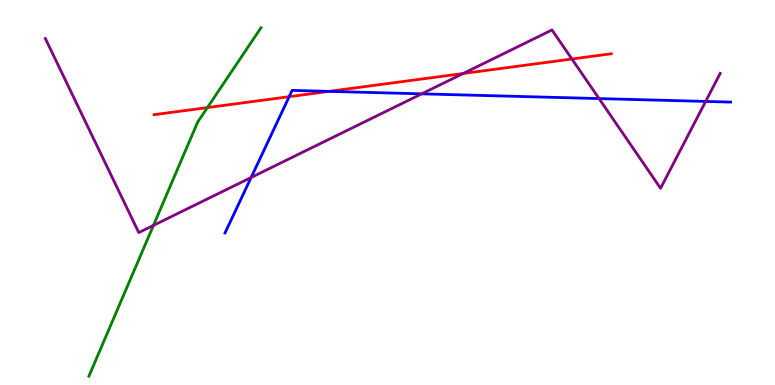[{'lines': ['blue', 'red'], 'intersections': [{'x': 3.73, 'y': 7.49}, {'x': 4.25, 'y': 7.63}]}, {'lines': ['green', 'red'], 'intersections': [{'x': 2.68, 'y': 7.21}]}, {'lines': ['purple', 'red'], 'intersections': [{'x': 5.98, 'y': 8.09}, {'x': 7.38, 'y': 8.47}]}, {'lines': ['blue', 'green'], 'intersections': []}, {'lines': ['blue', 'purple'], 'intersections': [{'x': 3.24, 'y': 5.39}, {'x': 5.44, 'y': 7.56}, {'x': 7.73, 'y': 7.44}, {'x': 9.11, 'y': 7.37}]}, {'lines': ['green', 'purple'], 'intersections': [{'x': 1.98, 'y': 4.15}]}]